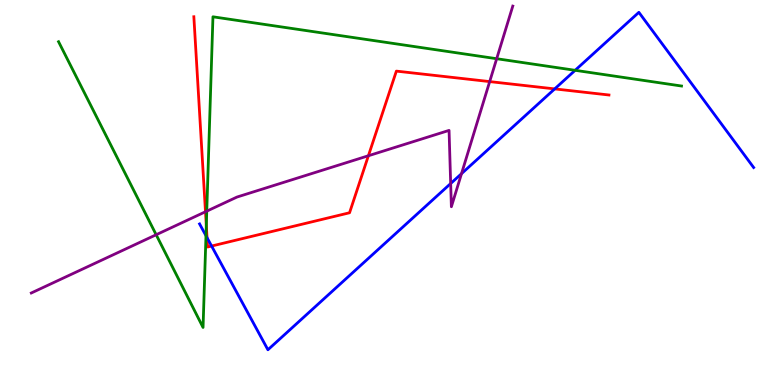[{'lines': ['blue', 'red'], 'intersections': [{'x': 2.67, 'y': 3.83}, {'x': 2.73, 'y': 3.61}, {'x': 7.16, 'y': 7.69}]}, {'lines': ['green', 'red'], 'intersections': [{'x': 2.66, 'y': 4.14}]}, {'lines': ['purple', 'red'], 'intersections': [{'x': 2.65, 'y': 4.5}, {'x': 4.75, 'y': 5.95}, {'x': 6.32, 'y': 7.88}]}, {'lines': ['blue', 'green'], 'intersections': [{'x': 2.66, 'y': 3.88}, {'x': 7.42, 'y': 8.17}]}, {'lines': ['blue', 'purple'], 'intersections': [{'x': 5.82, 'y': 5.23}, {'x': 5.95, 'y': 5.49}]}, {'lines': ['green', 'purple'], 'intersections': [{'x': 2.02, 'y': 3.9}, {'x': 2.67, 'y': 4.52}, {'x': 6.41, 'y': 8.47}]}]